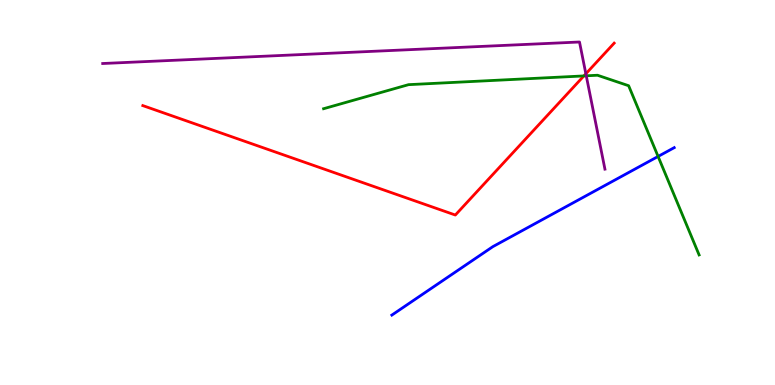[{'lines': ['blue', 'red'], 'intersections': []}, {'lines': ['green', 'red'], 'intersections': [{'x': 7.53, 'y': 8.03}]}, {'lines': ['purple', 'red'], 'intersections': [{'x': 7.56, 'y': 8.08}]}, {'lines': ['blue', 'green'], 'intersections': [{'x': 8.49, 'y': 5.94}]}, {'lines': ['blue', 'purple'], 'intersections': []}, {'lines': ['green', 'purple'], 'intersections': [{'x': 7.56, 'y': 8.03}]}]